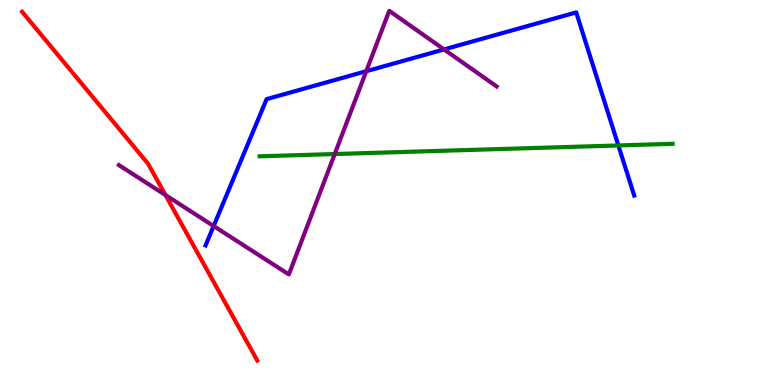[{'lines': ['blue', 'red'], 'intersections': []}, {'lines': ['green', 'red'], 'intersections': []}, {'lines': ['purple', 'red'], 'intersections': [{'x': 2.13, 'y': 4.93}]}, {'lines': ['blue', 'green'], 'intersections': [{'x': 7.98, 'y': 6.22}]}, {'lines': ['blue', 'purple'], 'intersections': [{'x': 2.76, 'y': 4.13}, {'x': 4.73, 'y': 8.15}, {'x': 5.73, 'y': 8.72}]}, {'lines': ['green', 'purple'], 'intersections': [{'x': 4.32, 'y': 6.0}]}]